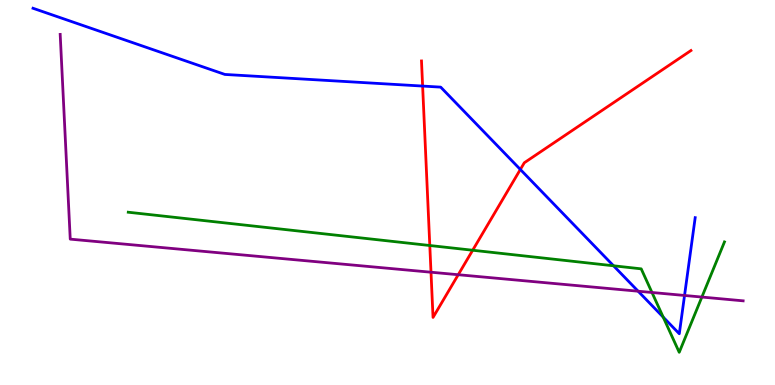[{'lines': ['blue', 'red'], 'intersections': [{'x': 5.45, 'y': 7.76}, {'x': 6.71, 'y': 5.6}]}, {'lines': ['green', 'red'], 'intersections': [{'x': 5.55, 'y': 3.62}, {'x': 6.1, 'y': 3.5}]}, {'lines': ['purple', 'red'], 'intersections': [{'x': 5.56, 'y': 2.93}, {'x': 5.91, 'y': 2.86}]}, {'lines': ['blue', 'green'], 'intersections': [{'x': 7.92, 'y': 3.1}, {'x': 8.56, 'y': 1.76}]}, {'lines': ['blue', 'purple'], 'intersections': [{'x': 8.23, 'y': 2.44}, {'x': 8.83, 'y': 2.33}]}, {'lines': ['green', 'purple'], 'intersections': [{'x': 8.41, 'y': 2.4}, {'x': 9.06, 'y': 2.28}]}]